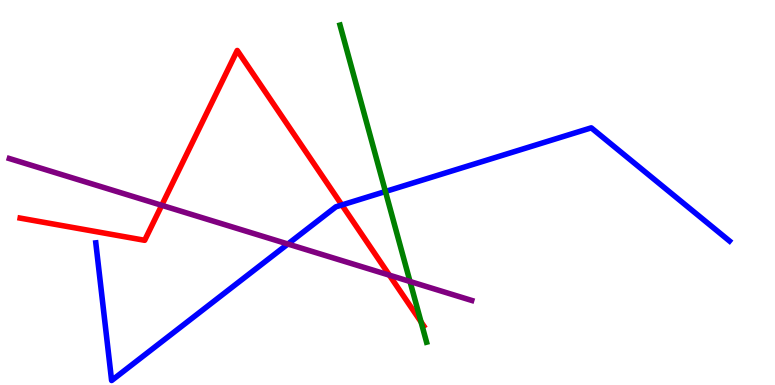[{'lines': ['blue', 'red'], 'intersections': [{'x': 4.41, 'y': 4.68}]}, {'lines': ['green', 'red'], 'intersections': [{'x': 5.43, 'y': 1.64}]}, {'lines': ['purple', 'red'], 'intersections': [{'x': 2.09, 'y': 4.67}, {'x': 5.02, 'y': 2.85}]}, {'lines': ['blue', 'green'], 'intersections': [{'x': 4.97, 'y': 5.03}]}, {'lines': ['blue', 'purple'], 'intersections': [{'x': 3.71, 'y': 3.66}]}, {'lines': ['green', 'purple'], 'intersections': [{'x': 5.29, 'y': 2.69}]}]